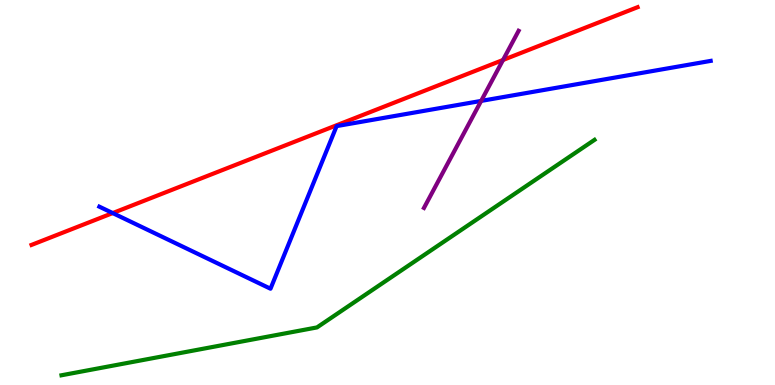[{'lines': ['blue', 'red'], 'intersections': [{'x': 1.45, 'y': 4.47}]}, {'lines': ['green', 'red'], 'intersections': []}, {'lines': ['purple', 'red'], 'intersections': [{'x': 6.49, 'y': 8.44}]}, {'lines': ['blue', 'green'], 'intersections': []}, {'lines': ['blue', 'purple'], 'intersections': [{'x': 6.21, 'y': 7.38}]}, {'lines': ['green', 'purple'], 'intersections': []}]